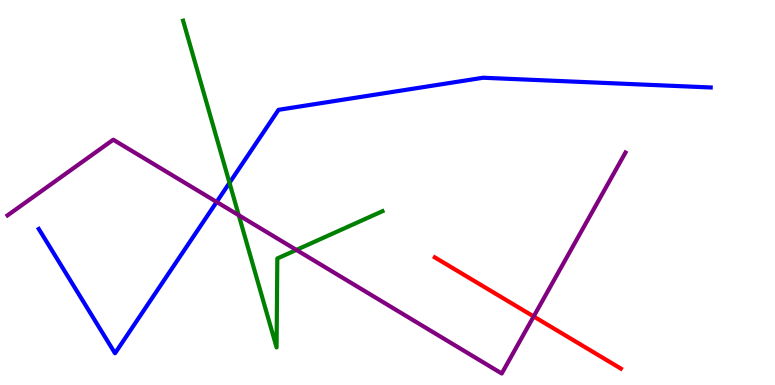[{'lines': ['blue', 'red'], 'intersections': []}, {'lines': ['green', 'red'], 'intersections': []}, {'lines': ['purple', 'red'], 'intersections': [{'x': 6.89, 'y': 1.78}]}, {'lines': ['blue', 'green'], 'intersections': [{'x': 2.96, 'y': 5.25}]}, {'lines': ['blue', 'purple'], 'intersections': [{'x': 2.8, 'y': 4.75}]}, {'lines': ['green', 'purple'], 'intersections': [{'x': 3.08, 'y': 4.41}, {'x': 3.82, 'y': 3.51}]}]